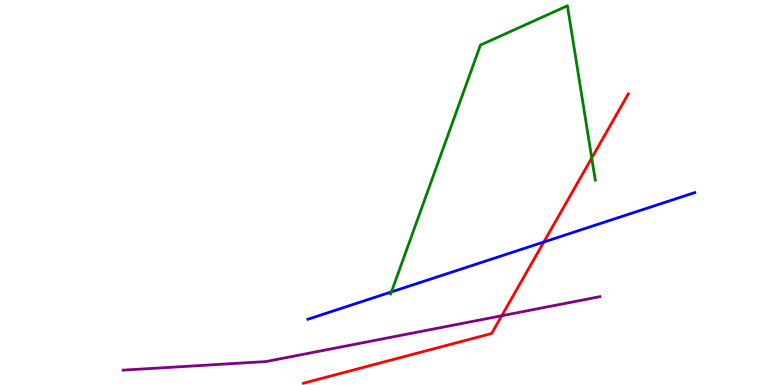[{'lines': ['blue', 'red'], 'intersections': [{'x': 7.02, 'y': 3.71}]}, {'lines': ['green', 'red'], 'intersections': [{'x': 7.64, 'y': 5.9}]}, {'lines': ['purple', 'red'], 'intersections': [{'x': 6.47, 'y': 1.8}]}, {'lines': ['blue', 'green'], 'intersections': [{'x': 5.05, 'y': 2.42}]}, {'lines': ['blue', 'purple'], 'intersections': []}, {'lines': ['green', 'purple'], 'intersections': []}]